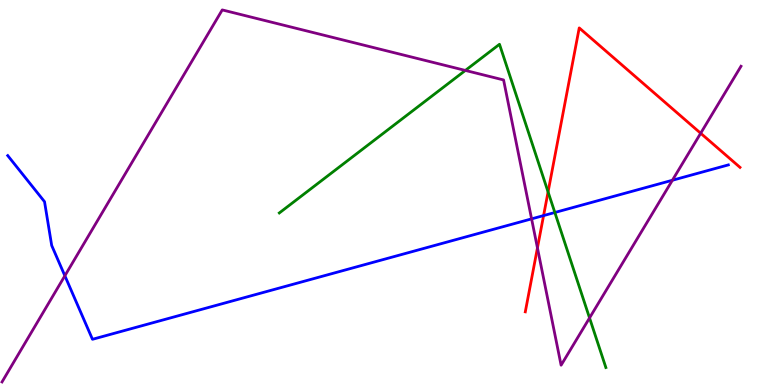[{'lines': ['blue', 'red'], 'intersections': [{'x': 7.01, 'y': 4.4}]}, {'lines': ['green', 'red'], 'intersections': [{'x': 7.07, 'y': 5.02}]}, {'lines': ['purple', 'red'], 'intersections': [{'x': 6.93, 'y': 3.56}, {'x': 9.04, 'y': 6.54}]}, {'lines': ['blue', 'green'], 'intersections': [{'x': 7.16, 'y': 4.48}]}, {'lines': ['blue', 'purple'], 'intersections': [{'x': 0.837, 'y': 2.84}, {'x': 6.86, 'y': 4.32}, {'x': 8.68, 'y': 5.32}]}, {'lines': ['green', 'purple'], 'intersections': [{'x': 6.0, 'y': 8.17}, {'x': 7.61, 'y': 1.74}]}]